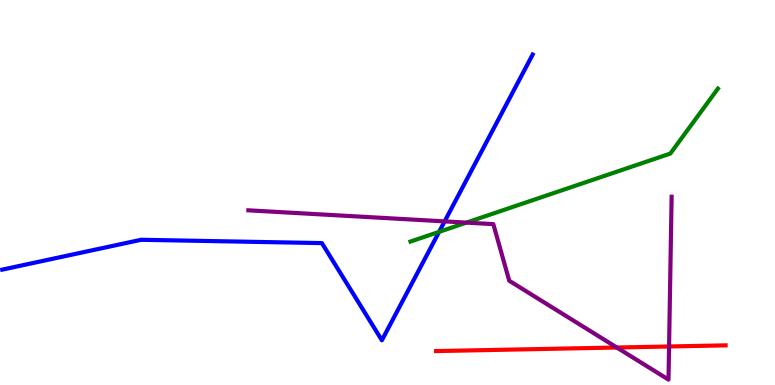[{'lines': ['blue', 'red'], 'intersections': []}, {'lines': ['green', 'red'], 'intersections': []}, {'lines': ['purple', 'red'], 'intersections': [{'x': 7.96, 'y': 0.974}, {'x': 8.63, 'y': 1.0}]}, {'lines': ['blue', 'green'], 'intersections': [{'x': 5.67, 'y': 3.98}]}, {'lines': ['blue', 'purple'], 'intersections': [{'x': 5.74, 'y': 4.25}]}, {'lines': ['green', 'purple'], 'intersections': [{'x': 6.02, 'y': 4.22}]}]